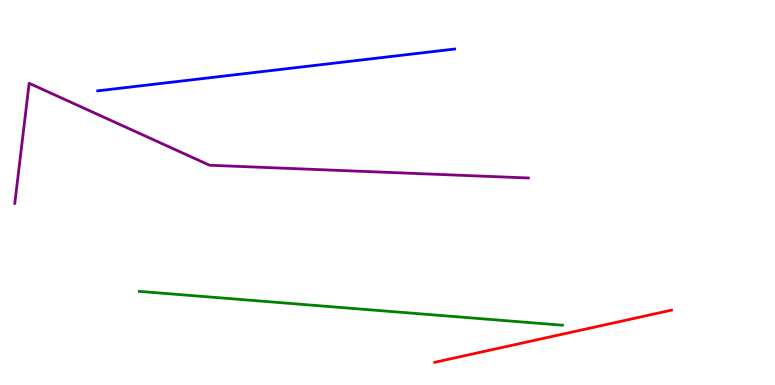[{'lines': ['blue', 'red'], 'intersections': []}, {'lines': ['green', 'red'], 'intersections': []}, {'lines': ['purple', 'red'], 'intersections': []}, {'lines': ['blue', 'green'], 'intersections': []}, {'lines': ['blue', 'purple'], 'intersections': []}, {'lines': ['green', 'purple'], 'intersections': []}]